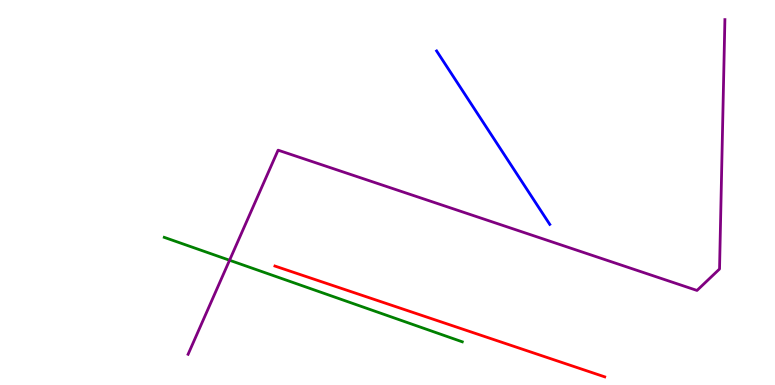[{'lines': ['blue', 'red'], 'intersections': []}, {'lines': ['green', 'red'], 'intersections': []}, {'lines': ['purple', 'red'], 'intersections': []}, {'lines': ['blue', 'green'], 'intersections': []}, {'lines': ['blue', 'purple'], 'intersections': []}, {'lines': ['green', 'purple'], 'intersections': [{'x': 2.96, 'y': 3.24}]}]